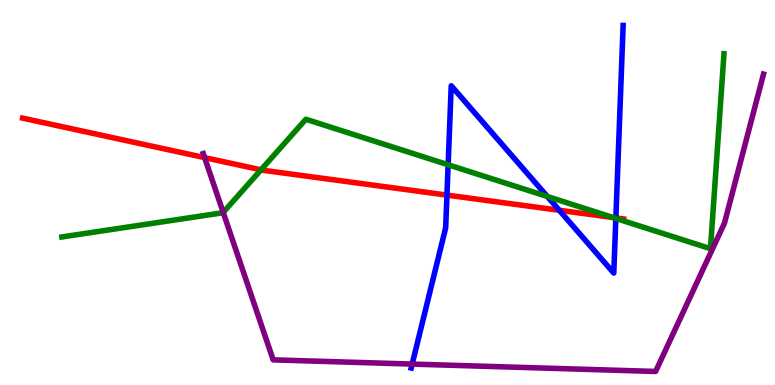[{'lines': ['blue', 'red'], 'intersections': [{'x': 5.77, 'y': 4.93}, {'x': 7.22, 'y': 4.54}, {'x': 7.95, 'y': 4.34}]}, {'lines': ['green', 'red'], 'intersections': [{'x': 3.37, 'y': 5.59}, {'x': 7.91, 'y': 4.35}]}, {'lines': ['purple', 'red'], 'intersections': [{'x': 2.64, 'y': 5.91}]}, {'lines': ['blue', 'green'], 'intersections': [{'x': 5.78, 'y': 5.72}, {'x': 7.06, 'y': 4.9}, {'x': 7.95, 'y': 4.33}]}, {'lines': ['blue', 'purple'], 'intersections': [{'x': 5.32, 'y': 0.543}]}, {'lines': ['green', 'purple'], 'intersections': [{'x': 2.88, 'y': 4.48}]}]